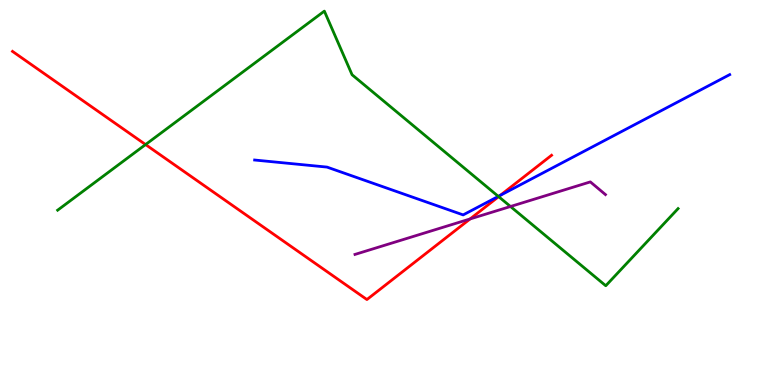[{'lines': ['blue', 'red'], 'intersections': [{'x': 6.45, 'y': 4.92}]}, {'lines': ['green', 'red'], 'intersections': [{'x': 1.88, 'y': 6.25}, {'x': 6.43, 'y': 4.89}]}, {'lines': ['purple', 'red'], 'intersections': [{'x': 6.07, 'y': 4.31}]}, {'lines': ['blue', 'green'], 'intersections': [{'x': 6.43, 'y': 4.9}]}, {'lines': ['blue', 'purple'], 'intersections': []}, {'lines': ['green', 'purple'], 'intersections': [{'x': 6.59, 'y': 4.64}]}]